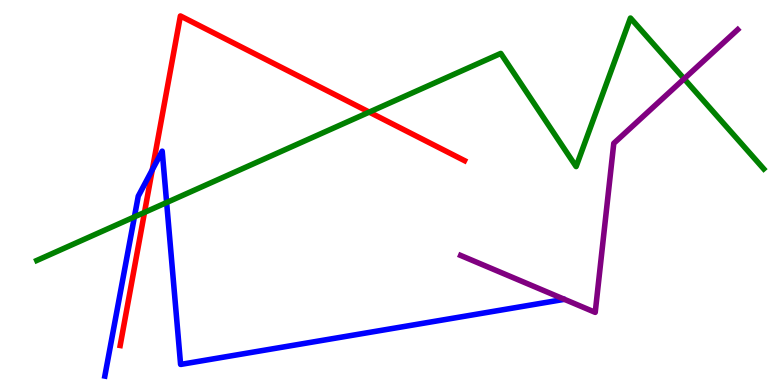[{'lines': ['blue', 'red'], 'intersections': [{'x': 1.96, 'y': 5.59}]}, {'lines': ['green', 'red'], 'intersections': [{'x': 1.86, 'y': 4.48}, {'x': 4.76, 'y': 7.09}]}, {'lines': ['purple', 'red'], 'intersections': []}, {'lines': ['blue', 'green'], 'intersections': [{'x': 1.73, 'y': 4.37}, {'x': 2.15, 'y': 4.74}]}, {'lines': ['blue', 'purple'], 'intersections': []}, {'lines': ['green', 'purple'], 'intersections': [{'x': 8.83, 'y': 7.95}]}]